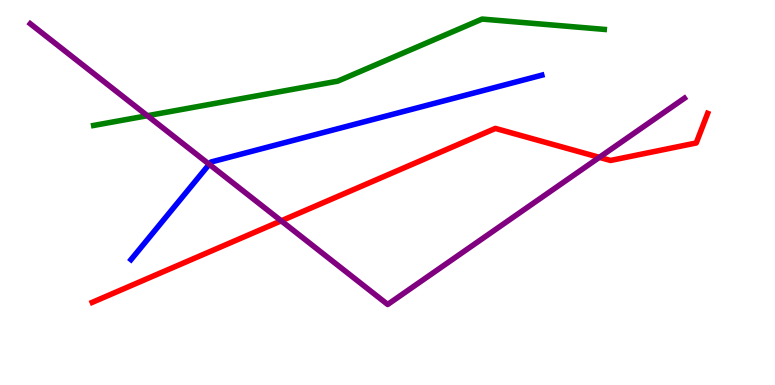[{'lines': ['blue', 'red'], 'intersections': []}, {'lines': ['green', 'red'], 'intersections': []}, {'lines': ['purple', 'red'], 'intersections': [{'x': 3.63, 'y': 4.26}, {'x': 7.73, 'y': 5.91}]}, {'lines': ['blue', 'green'], 'intersections': []}, {'lines': ['blue', 'purple'], 'intersections': [{'x': 2.7, 'y': 5.73}]}, {'lines': ['green', 'purple'], 'intersections': [{'x': 1.9, 'y': 6.99}]}]